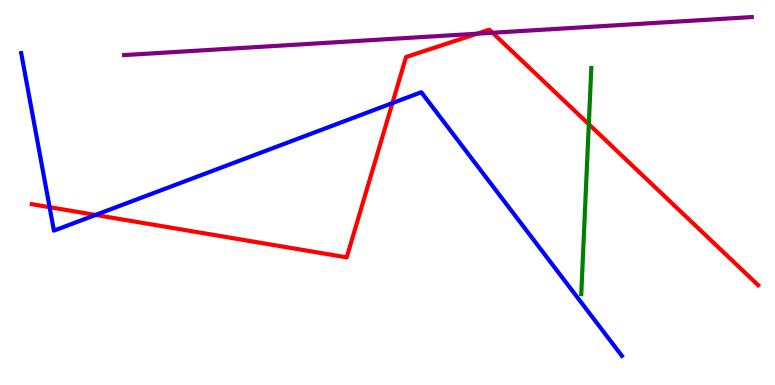[{'lines': ['blue', 'red'], 'intersections': [{'x': 0.64, 'y': 4.62}, {'x': 1.23, 'y': 4.42}, {'x': 5.06, 'y': 7.32}]}, {'lines': ['green', 'red'], 'intersections': [{'x': 7.6, 'y': 6.77}]}, {'lines': ['purple', 'red'], 'intersections': [{'x': 6.16, 'y': 9.12}, {'x': 6.36, 'y': 9.15}]}, {'lines': ['blue', 'green'], 'intersections': []}, {'lines': ['blue', 'purple'], 'intersections': []}, {'lines': ['green', 'purple'], 'intersections': []}]